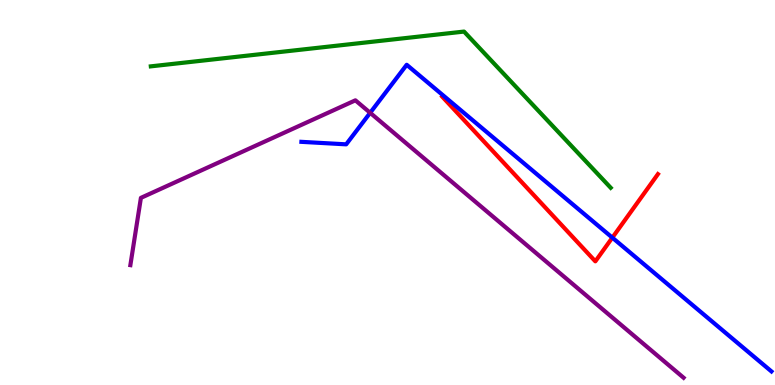[{'lines': ['blue', 'red'], 'intersections': [{'x': 7.9, 'y': 3.83}]}, {'lines': ['green', 'red'], 'intersections': []}, {'lines': ['purple', 'red'], 'intersections': []}, {'lines': ['blue', 'green'], 'intersections': []}, {'lines': ['blue', 'purple'], 'intersections': [{'x': 4.78, 'y': 7.07}]}, {'lines': ['green', 'purple'], 'intersections': []}]